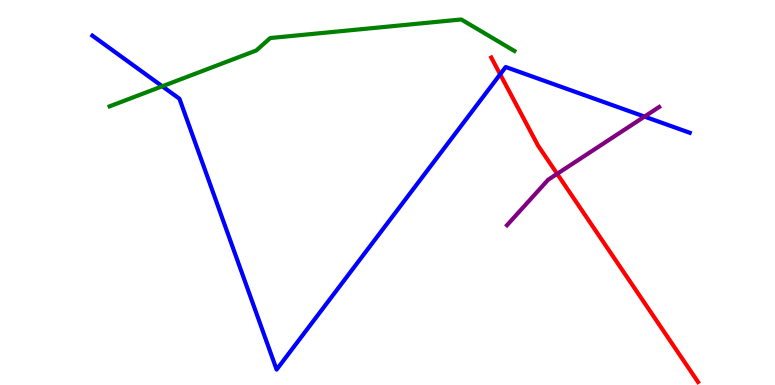[{'lines': ['blue', 'red'], 'intersections': [{'x': 6.45, 'y': 8.07}]}, {'lines': ['green', 'red'], 'intersections': []}, {'lines': ['purple', 'red'], 'intersections': [{'x': 7.19, 'y': 5.48}]}, {'lines': ['blue', 'green'], 'intersections': [{'x': 2.09, 'y': 7.76}]}, {'lines': ['blue', 'purple'], 'intersections': [{'x': 8.32, 'y': 6.97}]}, {'lines': ['green', 'purple'], 'intersections': []}]